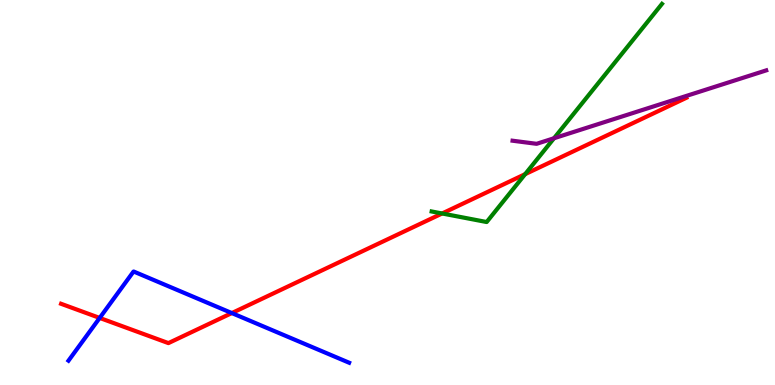[{'lines': ['blue', 'red'], 'intersections': [{'x': 1.29, 'y': 1.74}, {'x': 2.99, 'y': 1.87}]}, {'lines': ['green', 'red'], 'intersections': [{'x': 5.7, 'y': 4.46}, {'x': 6.78, 'y': 5.48}]}, {'lines': ['purple', 'red'], 'intersections': []}, {'lines': ['blue', 'green'], 'intersections': []}, {'lines': ['blue', 'purple'], 'intersections': []}, {'lines': ['green', 'purple'], 'intersections': [{'x': 7.15, 'y': 6.41}]}]